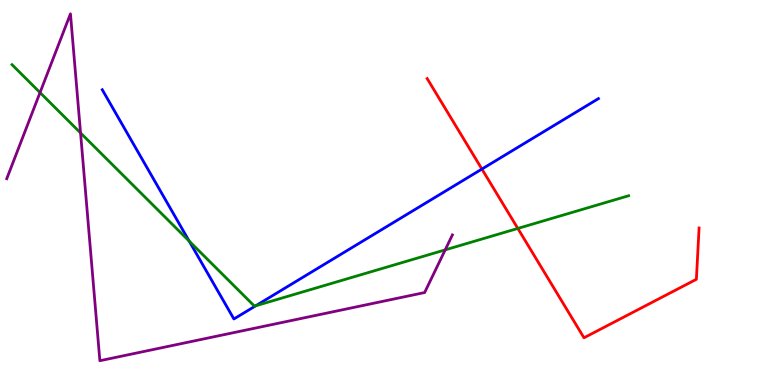[{'lines': ['blue', 'red'], 'intersections': [{'x': 6.22, 'y': 5.61}]}, {'lines': ['green', 'red'], 'intersections': [{'x': 6.68, 'y': 4.07}]}, {'lines': ['purple', 'red'], 'intersections': []}, {'lines': ['blue', 'green'], 'intersections': [{'x': 2.44, 'y': 3.74}, {'x': 3.3, 'y': 2.06}]}, {'lines': ['blue', 'purple'], 'intersections': []}, {'lines': ['green', 'purple'], 'intersections': [{'x': 0.516, 'y': 7.6}, {'x': 1.04, 'y': 6.55}, {'x': 5.74, 'y': 3.51}]}]